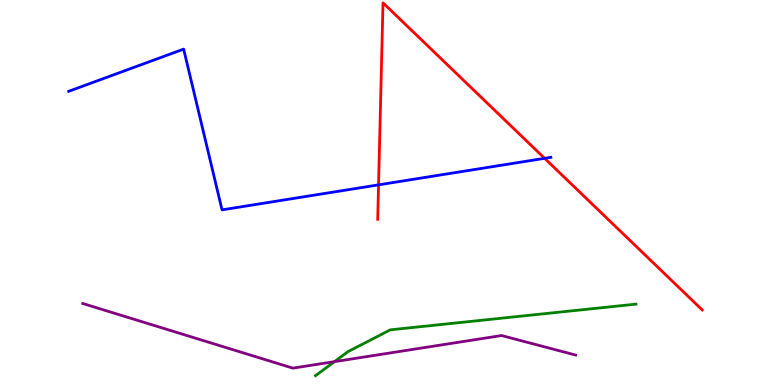[{'lines': ['blue', 'red'], 'intersections': [{'x': 4.88, 'y': 5.2}, {'x': 7.03, 'y': 5.89}]}, {'lines': ['green', 'red'], 'intersections': []}, {'lines': ['purple', 'red'], 'intersections': []}, {'lines': ['blue', 'green'], 'intersections': []}, {'lines': ['blue', 'purple'], 'intersections': []}, {'lines': ['green', 'purple'], 'intersections': [{'x': 4.32, 'y': 0.607}]}]